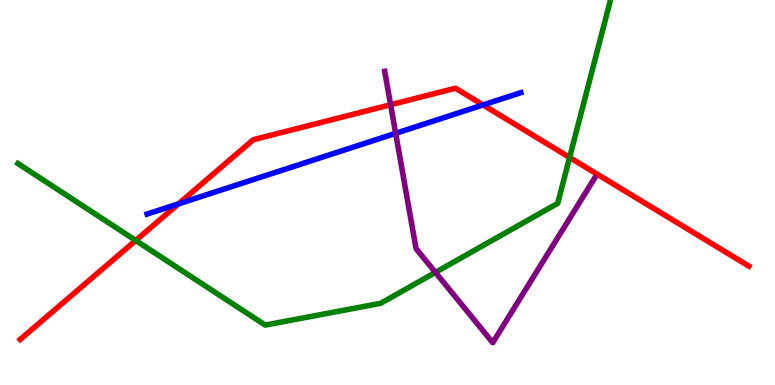[{'lines': ['blue', 'red'], 'intersections': [{'x': 2.3, 'y': 4.7}, {'x': 6.23, 'y': 7.27}]}, {'lines': ['green', 'red'], 'intersections': [{'x': 1.75, 'y': 3.75}, {'x': 7.35, 'y': 5.91}]}, {'lines': ['purple', 'red'], 'intersections': [{'x': 5.04, 'y': 7.28}]}, {'lines': ['blue', 'green'], 'intersections': []}, {'lines': ['blue', 'purple'], 'intersections': [{'x': 5.11, 'y': 6.54}]}, {'lines': ['green', 'purple'], 'intersections': [{'x': 5.62, 'y': 2.92}]}]